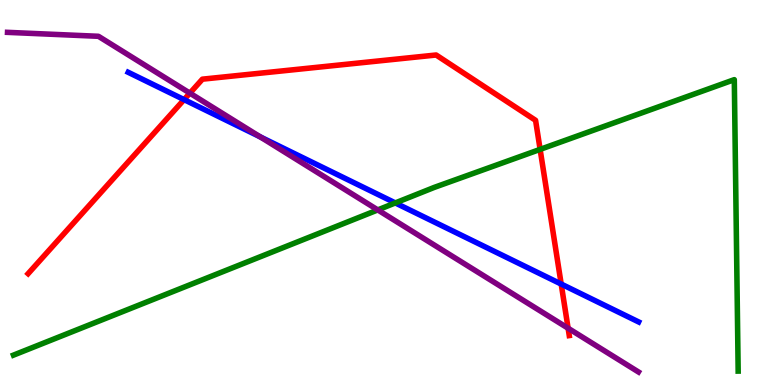[{'lines': ['blue', 'red'], 'intersections': [{'x': 2.38, 'y': 7.41}, {'x': 7.24, 'y': 2.62}]}, {'lines': ['green', 'red'], 'intersections': [{'x': 6.97, 'y': 6.12}]}, {'lines': ['purple', 'red'], 'intersections': [{'x': 2.45, 'y': 7.58}, {'x': 7.33, 'y': 1.47}]}, {'lines': ['blue', 'green'], 'intersections': [{'x': 5.1, 'y': 4.73}]}, {'lines': ['blue', 'purple'], 'intersections': [{'x': 3.36, 'y': 6.44}]}, {'lines': ['green', 'purple'], 'intersections': [{'x': 4.87, 'y': 4.55}]}]